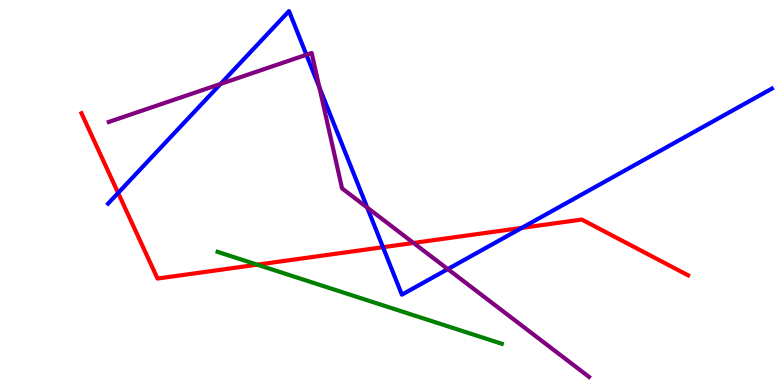[{'lines': ['blue', 'red'], 'intersections': [{'x': 1.52, 'y': 4.99}, {'x': 4.94, 'y': 3.58}, {'x': 6.73, 'y': 4.08}]}, {'lines': ['green', 'red'], 'intersections': [{'x': 3.32, 'y': 3.13}]}, {'lines': ['purple', 'red'], 'intersections': [{'x': 5.34, 'y': 3.69}]}, {'lines': ['blue', 'green'], 'intersections': []}, {'lines': ['blue', 'purple'], 'intersections': [{'x': 2.85, 'y': 7.82}, {'x': 3.95, 'y': 8.58}, {'x': 4.12, 'y': 7.73}, {'x': 4.74, 'y': 4.61}, {'x': 5.78, 'y': 3.01}]}, {'lines': ['green', 'purple'], 'intersections': []}]